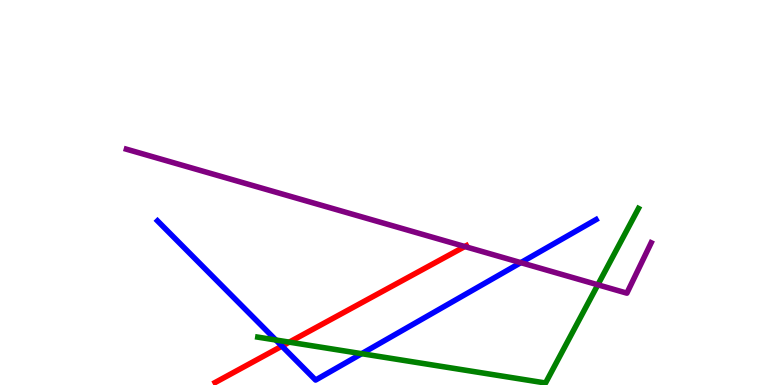[{'lines': ['blue', 'red'], 'intersections': [{'x': 3.64, 'y': 1.01}]}, {'lines': ['green', 'red'], 'intersections': [{'x': 3.73, 'y': 1.11}]}, {'lines': ['purple', 'red'], 'intersections': [{'x': 6.0, 'y': 3.6}]}, {'lines': ['blue', 'green'], 'intersections': [{'x': 3.56, 'y': 1.17}, {'x': 4.67, 'y': 0.813}]}, {'lines': ['blue', 'purple'], 'intersections': [{'x': 6.72, 'y': 3.18}]}, {'lines': ['green', 'purple'], 'intersections': [{'x': 7.71, 'y': 2.6}]}]